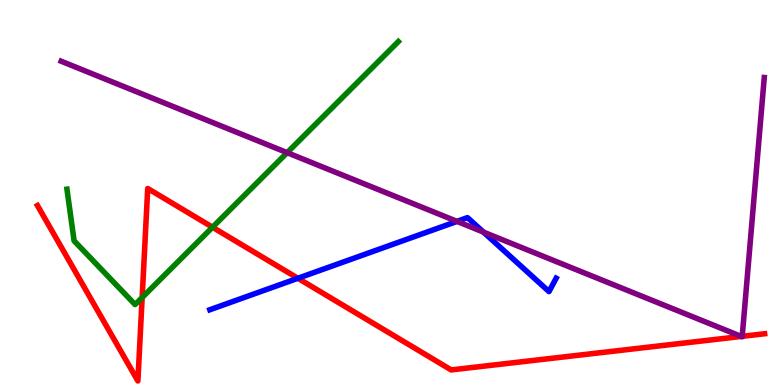[{'lines': ['blue', 'red'], 'intersections': [{'x': 3.84, 'y': 2.77}]}, {'lines': ['green', 'red'], 'intersections': [{'x': 1.83, 'y': 2.27}, {'x': 2.74, 'y': 4.1}]}, {'lines': ['purple', 'red'], 'intersections': [{'x': 9.57, 'y': 1.26}, {'x': 9.58, 'y': 1.26}]}, {'lines': ['blue', 'green'], 'intersections': []}, {'lines': ['blue', 'purple'], 'intersections': [{'x': 5.9, 'y': 4.25}, {'x': 6.24, 'y': 3.97}]}, {'lines': ['green', 'purple'], 'intersections': [{'x': 3.71, 'y': 6.03}]}]